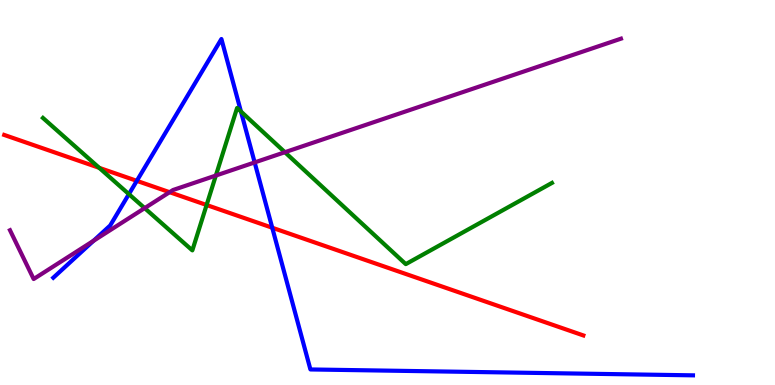[{'lines': ['blue', 'red'], 'intersections': [{'x': 1.77, 'y': 5.3}, {'x': 3.51, 'y': 4.08}]}, {'lines': ['green', 'red'], 'intersections': [{'x': 1.28, 'y': 5.64}, {'x': 2.67, 'y': 4.68}]}, {'lines': ['purple', 'red'], 'intersections': [{'x': 2.19, 'y': 5.01}]}, {'lines': ['blue', 'green'], 'intersections': [{'x': 1.66, 'y': 4.96}, {'x': 3.11, 'y': 7.1}]}, {'lines': ['blue', 'purple'], 'intersections': [{'x': 1.21, 'y': 3.75}, {'x': 3.29, 'y': 5.78}]}, {'lines': ['green', 'purple'], 'intersections': [{'x': 1.87, 'y': 4.59}, {'x': 2.79, 'y': 5.44}, {'x': 3.68, 'y': 6.05}]}]